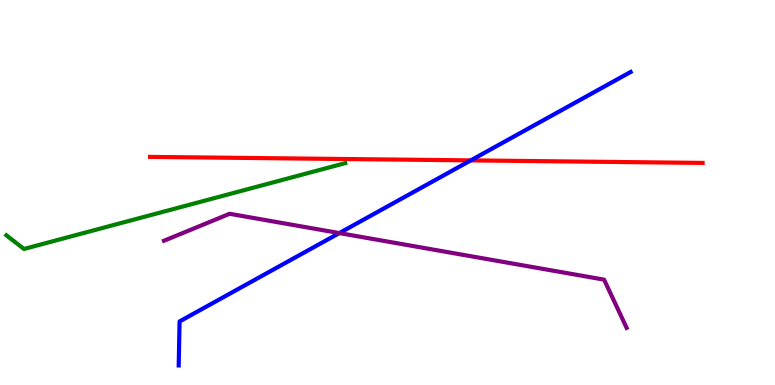[{'lines': ['blue', 'red'], 'intersections': [{'x': 6.07, 'y': 5.83}]}, {'lines': ['green', 'red'], 'intersections': []}, {'lines': ['purple', 'red'], 'intersections': []}, {'lines': ['blue', 'green'], 'intersections': []}, {'lines': ['blue', 'purple'], 'intersections': [{'x': 4.38, 'y': 3.95}]}, {'lines': ['green', 'purple'], 'intersections': []}]